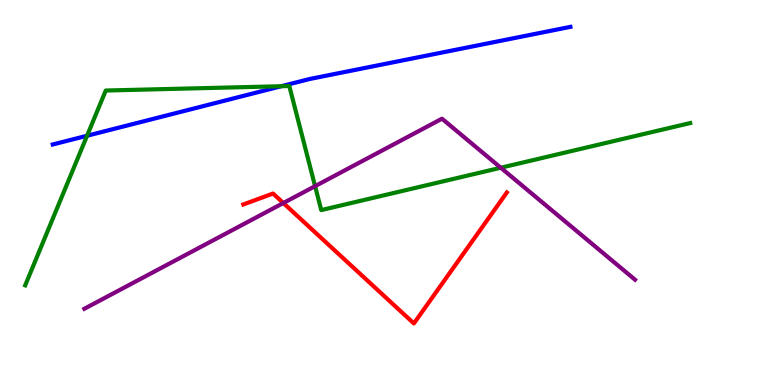[{'lines': ['blue', 'red'], 'intersections': []}, {'lines': ['green', 'red'], 'intersections': []}, {'lines': ['purple', 'red'], 'intersections': [{'x': 3.66, 'y': 4.73}]}, {'lines': ['blue', 'green'], 'intersections': [{'x': 1.12, 'y': 6.47}, {'x': 3.63, 'y': 7.76}]}, {'lines': ['blue', 'purple'], 'intersections': []}, {'lines': ['green', 'purple'], 'intersections': [{'x': 4.07, 'y': 5.16}, {'x': 6.46, 'y': 5.64}]}]